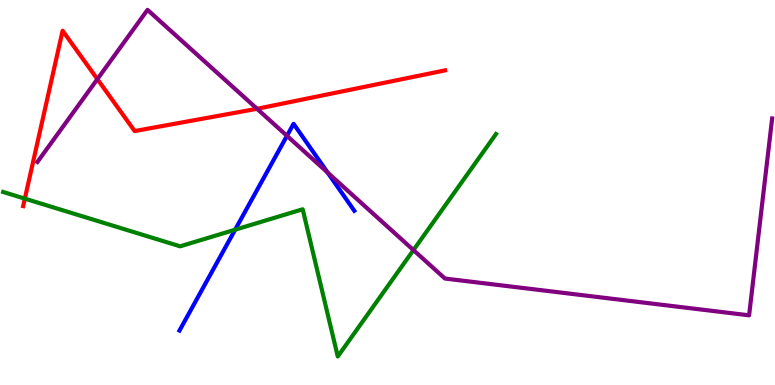[{'lines': ['blue', 'red'], 'intersections': []}, {'lines': ['green', 'red'], 'intersections': [{'x': 0.32, 'y': 4.84}]}, {'lines': ['purple', 'red'], 'intersections': [{'x': 1.26, 'y': 7.94}, {'x': 3.32, 'y': 7.17}]}, {'lines': ['blue', 'green'], 'intersections': [{'x': 3.03, 'y': 4.03}]}, {'lines': ['blue', 'purple'], 'intersections': [{'x': 3.7, 'y': 6.47}, {'x': 4.23, 'y': 5.52}]}, {'lines': ['green', 'purple'], 'intersections': [{'x': 5.33, 'y': 3.5}]}]